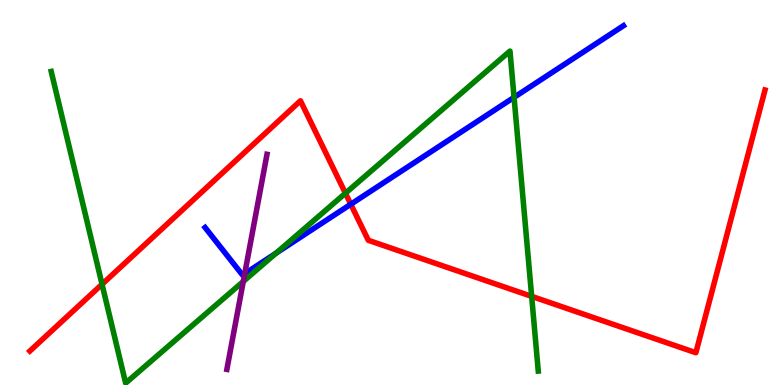[{'lines': ['blue', 'red'], 'intersections': [{'x': 4.53, 'y': 4.69}]}, {'lines': ['green', 'red'], 'intersections': [{'x': 1.32, 'y': 2.62}, {'x': 4.46, 'y': 4.98}, {'x': 6.86, 'y': 2.3}]}, {'lines': ['purple', 'red'], 'intersections': []}, {'lines': ['blue', 'green'], 'intersections': [{'x': 3.56, 'y': 3.42}, {'x': 6.63, 'y': 7.47}]}, {'lines': ['blue', 'purple'], 'intersections': [{'x': 3.16, 'y': 2.89}]}, {'lines': ['green', 'purple'], 'intersections': [{'x': 3.14, 'y': 2.69}]}]